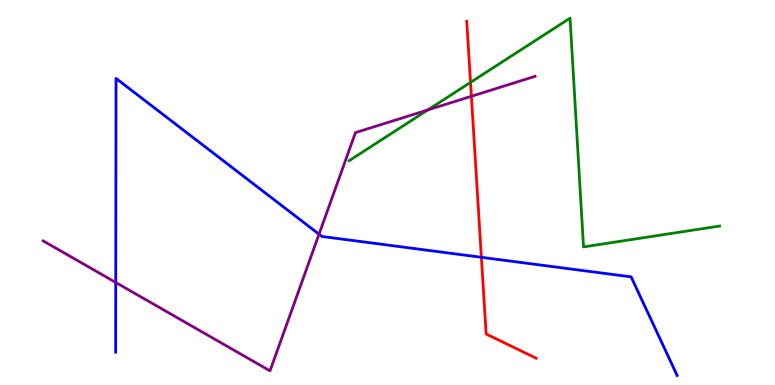[{'lines': ['blue', 'red'], 'intersections': [{'x': 6.21, 'y': 3.32}]}, {'lines': ['green', 'red'], 'intersections': [{'x': 6.07, 'y': 7.86}]}, {'lines': ['purple', 'red'], 'intersections': [{'x': 6.08, 'y': 7.5}]}, {'lines': ['blue', 'green'], 'intersections': []}, {'lines': ['blue', 'purple'], 'intersections': [{'x': 1.49, 'y': 2.66}, {'x': 4.12, 'y': 3.92}]}, {'lines': ['green', 'purple'], 'intersections': [{'x': 5.52, 'y': 7.14}]}]